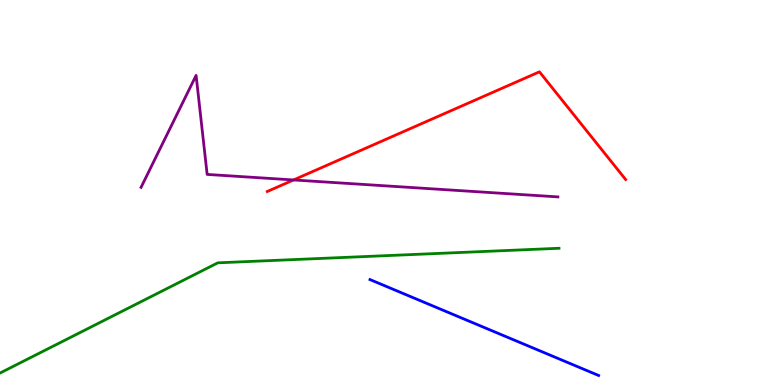[{'lines': ['blue', 'red'], 'intersections': []}, {'lines': ['green', 'red'], 'intersections': []}, {'lines': ['purple', 'red'], 'intersections': [{'x': 3.79, 'y': 5.33}]}, {'lines': ['blue', 'green'], 'intersections': []}, {'lines': ['blue', 'purple'], 'intersections': []}, {'lines': ['green', 'purple'], 'intersections': []}]